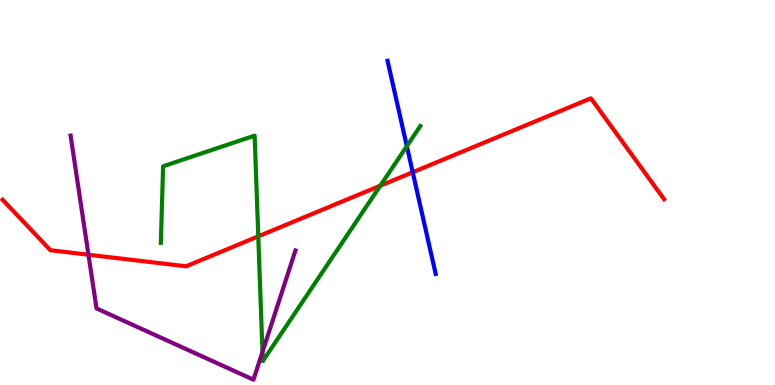[{'lines': ['blue', 'red'], 'intersections': [{'x': 5.33, 'y': 5.53}]}, {'lines': ['green', 'red'], 'intersections': [{'x': 3.33, 'y': 3.86}, {'x': 4.91, 'y': 5.18}]}, {'lines': ['purple', 'red'], 'intersections': [{'x': 1.14, 'y': 3.38}]}, {'lines': ['blue', 'green'], 'intersections': [{'x': 5.25, 'y': 6.2}]}, {'lines': ['blue', 'purple'], 'intersections': []}, {'lines': ['green', 'purple'], 'intersections': [{'x': 3.39, 'y': 0.859}]}]